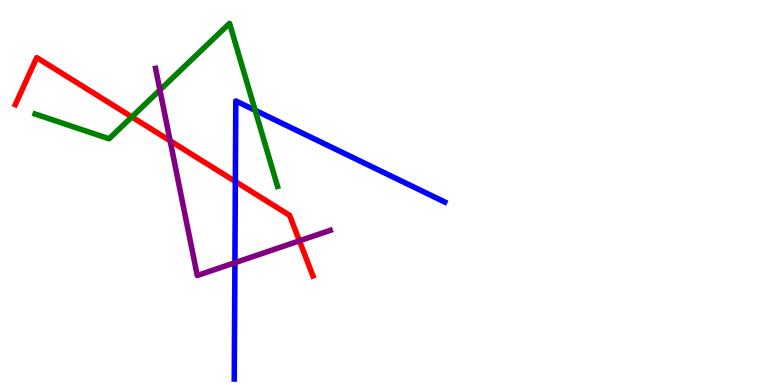[{'lines': ['blue', 'red'], 'intersections': [{'x': 3.04, 'y': 5.29}]}, {'lines': ['green', 'red'], 'intersections': [{'x': 1.7, 'y': 6.96}]}, {'lines': ['purple', 'red'], 'intersections': [{'x': 2.2, 'y': 6.34}, {'x': 3.86, 'y': 3.75}]}, {'lines': ['blue', 'green'], 'intersections': [{'x': 3.29, 'y': 7.14}]}, {'lines': ['blue', 'purple'], 'intersections': [{'x': 3.03, 'y': 3.18}]}, {'lines': ['green', 'purple'], 'intersections': [{'x': 2.06, 'y': 7.66}]}]